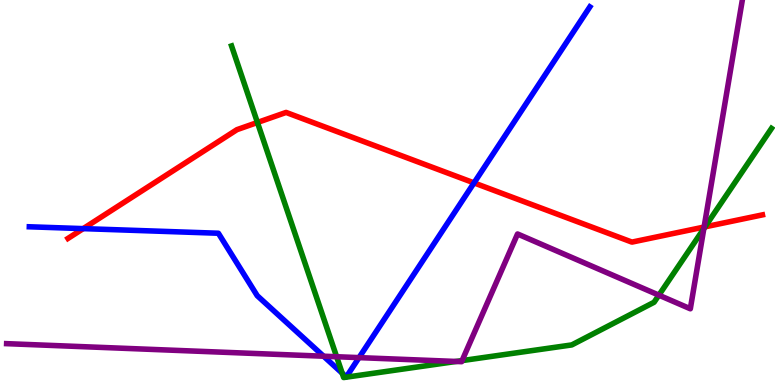[{'lines': ['blue', 'red'], 'intersections': [{'x': 1.07, 'y': 4.06}, {'x': 6.12, 'y': 5.25}]}, {'lines': ['green', 'red'], 'intersections': [{'x': 3.32, 'y': 6.82}, {'x': 9.1, 'y': 4.11}]}, {'lines': ['purple', 'red'], 'intersections': [{'x': 9.09, 'y': 4.1}]}, {'lines': ['blue', 'green'], 'intersections': [{'x': 4.42, 'y': 0.307}]}, {'lines': ['blue', 'purple'], 'intersections': [{'x': 4.18, 'y': 0.748}, {'x': 4.63, 'y': 0.711}]}, {'lines': ['green', 'purple'], 'intersections': [{'x': 4.34, 'y': 0.734}, {'x': 5.89, 'y': 0.611}, {'x': 5.96, 'y': 0.634}, {'x': 8.5, 'y': 2.33}, {'x': 9.08, 'y': 4.06}]}]